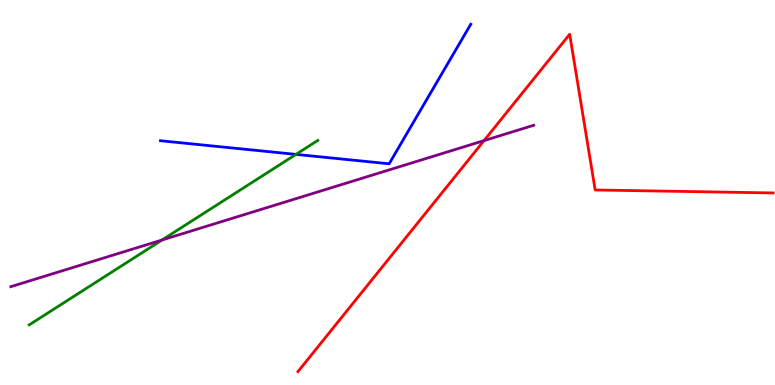[{'lines': ['blue', 'red'], 'intersections': []}, {'lines': ['green', 'red'], 'intersections': []}, {'lines': ['purple', 'red'], 'intersections': [{'x': 6.25, 'y': 6.35}]}, {'lines': ['blue', 'green'], 'intersections': [{'x': 3.82, 'y': 5.99}]}, {'lines': ['blue', 'purple'], 'intersections': []}, {'lines': ['green', 'purple'], 'intersections': [{'x': 2.09, 'y': 3.77}]}]